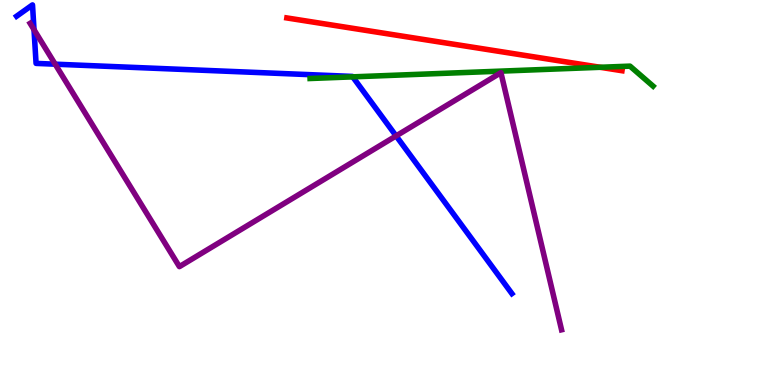[{'lines': ['blue', 'red'], 'intersections': []}, {'lines': ['green', 'red'], 'intersections': [{'x': 7.74, 'y': 8.25}]}, {'lines': ['purple', 'red'], 'intersections': []}, {'lines': ['blue', 'green'], 'intersections': [{'x': 4.55, 'y': 8.0}]}, {'lines': ['blue', 'purple'], 'intersections': [{'x': 0.439, 'y': 9.23}, {'x': 0.712, 'y': 8.33}, {'x': 5.11, 'y': 6.47}]}, {'lines': ['green', 'purple'], 'intersections': []}]